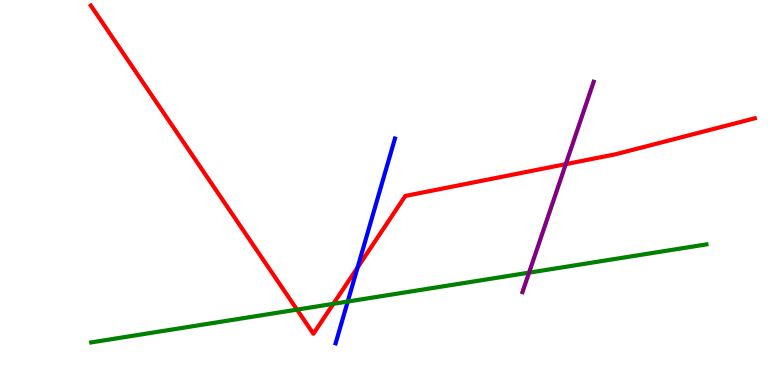[{'lines': ['blue', 'red'], 'intersections': [{'x': 4.61, 'y': 3.05}]}, {'lines': ['green', 'red'], 'intersections': [{'x': 3.83, 'y': 1.96}, {'x': 4.3, 'y': 2.11}]}, {'lines': ['purple', 'red'], 'intersections': [{'x': 7.3, 'y': 5.74}]}, {'lines': ['blue', 'green'], 'intersections': [{'x': 4.49, 'y': 2.17}]}, {'lines': ['blue', 'purple'], 'intersections': []}, {'lines': ['green', 'purple'], 'intersections': [{'x': 6.83, 'y': 2.92}]}]